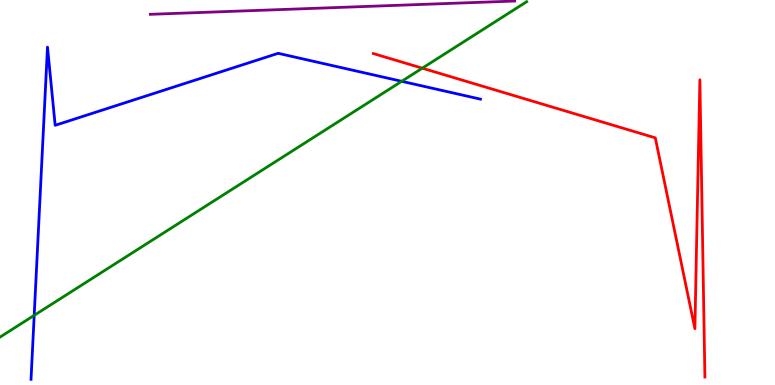[{'lines': ['blue', 'red'], 'intersections': []}, {'lines': ['green', 'red'], 'intersections': [{'x': 5.45, 'y': 8.23}]}, {'lines': ['purple', 'red'], 'intersections': []}, {'lines': ['blue', 'green'], 'intersections': [{'x': 0.441, 'y': 1.81}, {'x': 5.18, 'y': 7.89}]}, {'lines': ['blue', 'purple'], 'intersections': []}, {'lines': ['green', 'purple'], 'intersections': []}]